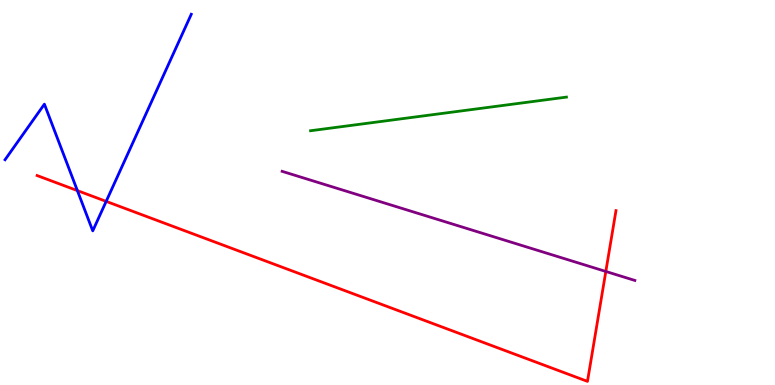[{'lines': ['blue', 'red'], 'intersections': [{'x': 0.999, 'y': 5.05}, {'x': 1.37, 'y': 4.77}]}, {'lines': ['green', 'red'], 'intersections': []}, {'lines': ['purple', 'red'], 'intersections': [{'x': 7.82, 'y': 2.95}]}, {'lines': ['blue', 'green'], 'intersections': []}, {'lines': ['blue', 'purple'], 'intersections': []}, {'lines': ['green', 'purple'], 'intersections': []}]